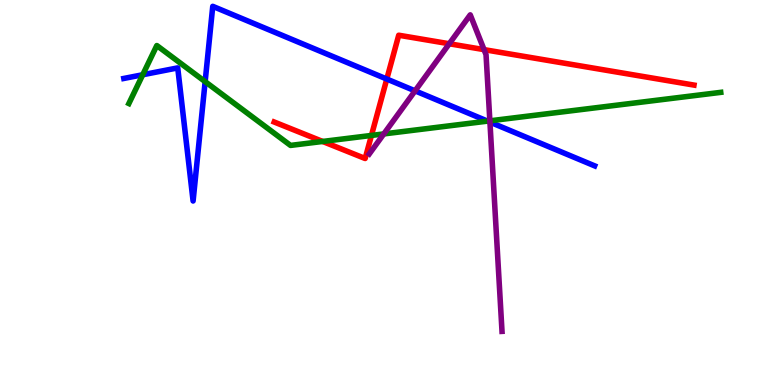[{'lines': ['blue', 'red'], 'intersections': [{'x': 4.99, 'y': 7.95}]}, {'lines': ['green', 'red'], 'intersections': [{'x': 4.16, 'y': 6.33}, {'x': 4.79, 'y': 6.48}]}, {'lines': ['purple', 'red'], 'intersections': [{'x': 5.8, 'y': 8.86}, {'x': 6.25, 'y': 8.71}]}, {'lines': ['blue', 'green'], 'intersections': [{'x': 1.84, 'y': 8.06}, {'x': 2.65, 'y': 7.88}, {'x': 6.29, 'y': 6.85}]}, {'lines': ['blue', 'purple'], 'intersections': [{'x': 5.36, 'y': 7.64}, {'x': 6.32, 'y': 6.83}]}, {'lines': ['green', 'purple'], 'intersections': [{'x': 4.95, 'y': 6.52}, {'x': 6.32, 'y': 6.86}]}]